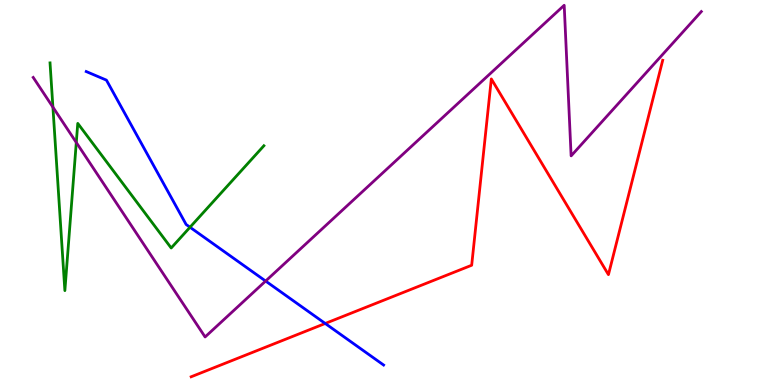[{'lines': ['blue', 'red'], 'intersections': [{'x': 4.2, 'y': 1.6}]}, {'lines': ['green', 'red'], 'intersections': []}, {'lines': ['purple', 'red'], 'intersections': []}, {'lines': ['blue', 'green'], 'intersections': [{'x': 2.45, 'y': 4.1}]}, {'lines': ['blue', 'purple'], 'intersections': [{'x': 3.43, 'y': 2.7}]}, {'lines': ['green', 'purple'], 'intersections': [{'x': 0.683, 'y': 7.22}, {'x': 0.984, 'y': 6.3}]}]